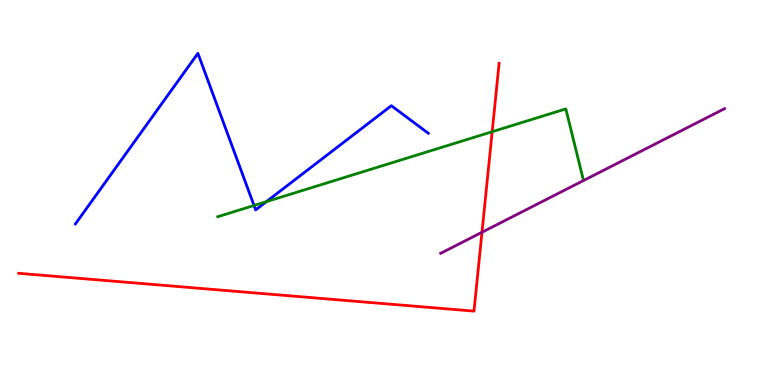[{'lines': ['blue', 'red'], 'intersections': []}, {'lines': ['green', 'red'], 'intersections': [{'x': 6.35, 'y': 6.58}]}, {'lines': ['purple', 'red'], 'intersections': [{'x': 6.22, 'y': 3.97}]}, {'lines': ['blue', 'green'], 'intersections': [{'x': 3.28, 'y': 4.66}, {'x': 3.44, 'y': 4.76}]}, {'lines': ['blue', 'purple'], 'intersections': []}, {'lines': ['green', 'purple'], 'intersections': []}]